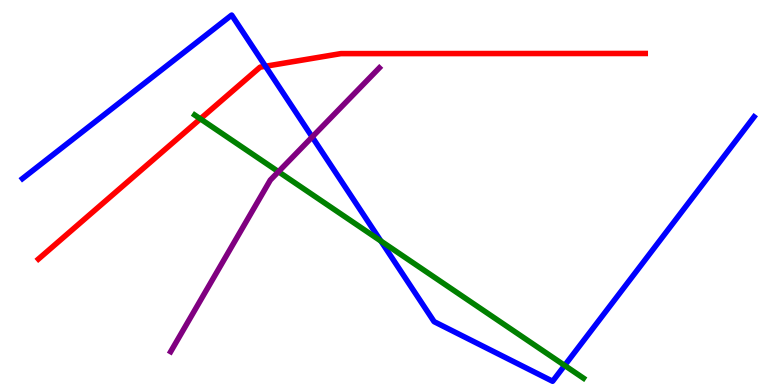[{'lines': ['blue', 'red'], 'intersections': [{'x': 3.43, 'y': 8.28}]}, {'lines': ['green', 'red'], 'intersections': [{'x': 2.59, 'y': 6.91}]}, {'lines': ['purple', 'red'], 'intersections': []}, {'lines': ['blue', 'green'], 'intersections': [{'x': 4.91, 'y': 3.74}, {'x': 7.29, 'y': 0.508}]}, {'lines': ['blue', 'purple'], 'intersections': [{'x': 4.03, 'y': 6.44}]}, {'lines': ['green', 'purple'], 'intersections': [{'x': 3.59, 'y': 5.54}]}]